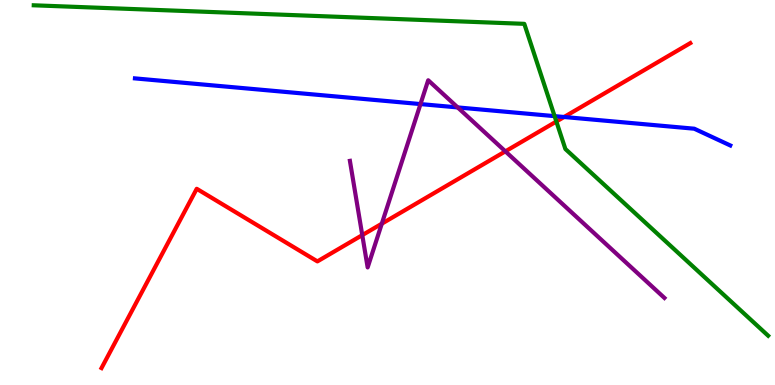[{'lines': ['blue', 'red'], 'intersections': [{'x': 7.28, 'y': 6.96}]}, {'lines': ['green', 'red'], 'intersections': [{'x': 7.18, 'y': 6.84}]}, {'lines': ['purple', 'red'], 'intersections': [{'x': 4.67, 'y': 3.89}, {'x': 4.93, 'y': 4.19}, {'x': 6.52, 'y': 6.07}]}, {'lines': ['blue', 'green'], 'intersections': [{'x': 7.16, 'y': 6.98}]}, {'lines': ['blue', 'purple'], 'intersections': [{'x': 5.43, 'y': 7.3}, {'x': 5.91, 'y': 7.21}]}, {'lines': ['green', 'purple'], 'intersections': []}]